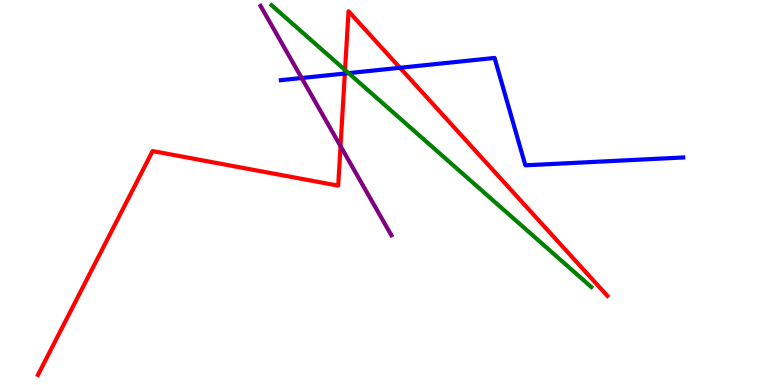[{'lines': ['blue', 'red'], 'intersections': [{'x': 4.45, 'y': 8.09}, {'x': 5.16, 'y': 8.24}]}, {'lines': ['green', 'red'], 'intersections': [{'x': 4.45, 'y': 8.18}]}, {'lines': ['purple', 'red'], 'intersections': [{'x': 4.39, 'y': 6.2}]}, {'lines': ['blue', 'green'], 'intersections': [{'x': 4.5, 'y': 8.1}]}, {'lines': ['blue', 'purple'], 'intersections': [{'x': 3.89, 'y': 7.97}]}, {'lines': ['green', 'purple'], 'intersections': []}]